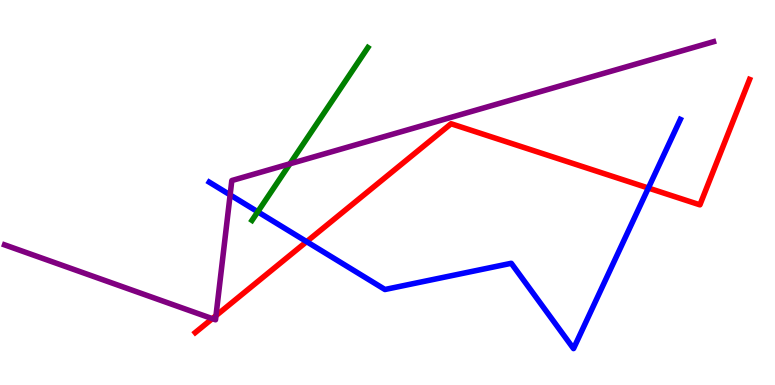[{'lines': ['blue', 'red'], 'intersections': [{'x': 3.96, 'y': 3.72}, {'x': 8.37, 'y': 5.12}]}, {'lines': ['green', 'red'], 'intersections': []}, {'lines': ['purple', 'red'], 'intersections': [{'x': 2.74, 'y': 1.72}, {'x': 2.79, 'y': 1.8}]}, {'lines': ['blue', 'green'], 'intersections': [{'x': 3.33, 'y': 4.5}]}, {'lines': ['blue', 'purple'], 'intersections': [{'x': 2.97, 'y': 4.94}]}, {'lines': ['green', 'purple'], 'intersections': [{'x': 3.74, 'y': 5.75}]}]